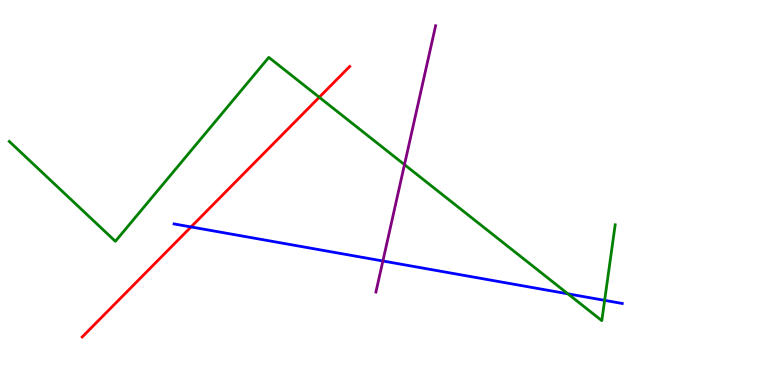[{'lines': ['blue', 'red'], 'intersections': [{'x': 2.46, 'y': 4.11}]}, {'lines': ['green', 'red'], 'intersections': [{'x': 4.12, 'y': 7.47}]}, {'lines': ['purple', 'red'], 'intersections': []}, {'lines': ['blue', 'green'], 'intersections': [{'x': 7.33, 'y': 2.37}, {'x': 7.8, 'y': 2.2}]}, {'lines': ['blue', 'purple'], 'intersections': [{'x': 4.94, 'y': 3.22}]}, {'lines': ['green', 'purple'], 'intersections': [{'x': 5.22, 'y': 5.72}]}]